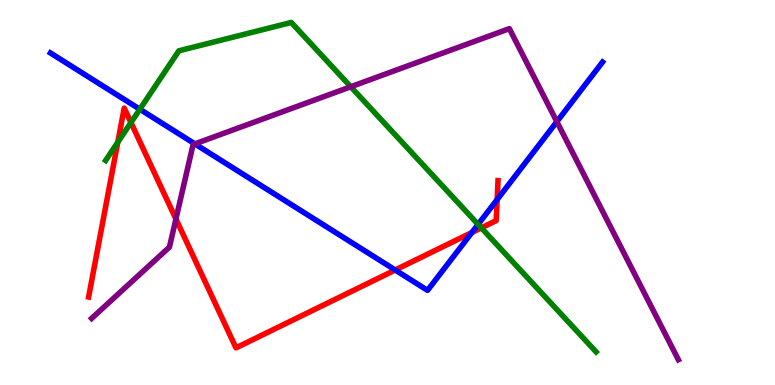[{'lines': ['blue', 'red'], 'intersections': [{'x': 5.1, 'y': 2.99}, {'x': 6.09, 'y': 3.96}, {'x': 6.41, 'y': 4.82}]}, {'lines': ['green', 'red'], 'intersections': [{'x': 1.52, 'y': 6.3}, {'x': 1.69, 'y': 6.82}, {'x': 6.21, 'y': 4.08}]}, {'lines': ['purple', 'red'], 'intersections': [{'x': 2.27, 'y': 4.31}]}, {'lines': ['blue', 'green'], 'intersections': [{'x': 1.8, 'y': 7.16}, {'x': 6.17, 'y': 4.17}]}, {'lines': ['blue', 'purple'], 'intersections': [{'x': 2.51, 'y': 6.26}, {'x': 7.19, 'y': 6.84}]}, {'lines': ['green', 'purple'], 'intersections': [{'x': 4.53, 'y': 7.75}]}]